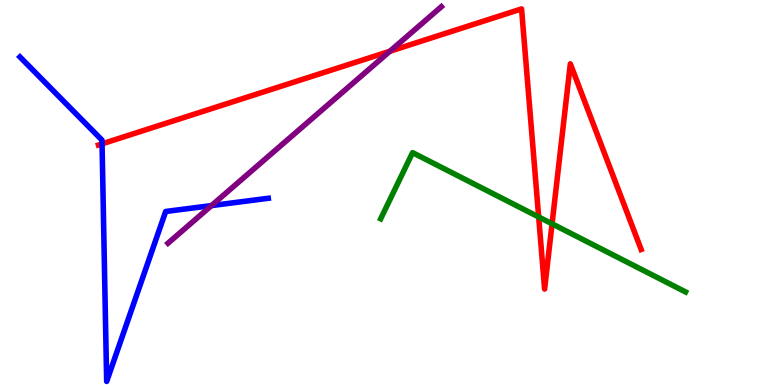[{'lines': ['blue', 'red'], 'intersections': [{'x': 1.32, 'y': 6.26}]}, {'lines': ['green', 'red'], 'intersections': [{'x': 6.95, 'y': 4.36}, {'x': 7.12, 'y': 4.19}]}, {'lines': ['purple', 'red'], 'intersections': [{'x': 5.03, 'y': 8.67}]}, {'lines': ['blue', 'green'], 'intersections': []}, {'lines': ['blue', 'purple'], 'intersections': [{'x': 2.73, 'y': 4.66}]}, {'lines': ['green', 'purple'], 'intersections': []}]